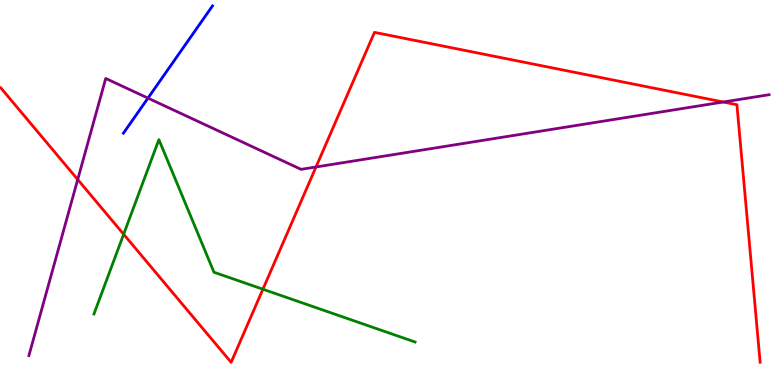[{'lines': ['blue', 'red'], 'intersections': []}, {'lines': ['green', 'red'], 'intersections': [{'x': 1.6, 'y': 3.92}, {'x': 3.39, 'y': 2.49}]}, {'lines': ['purple', 'red'], 'intersections': [{'x': 1.0, 'y': 5.34}, {'x': 4.08, 'y': 5.66}, {'x': 9.33, 'y': 7.35}]}, {'lines': ['blue', 'green'], 'intersections': []}, {'lines': ['blue', 'purple'], 'intersections': [{'x': 1.91, 'y': 7.45}]}, {'lines': ['green', 'purple'], 'intersections': []}]